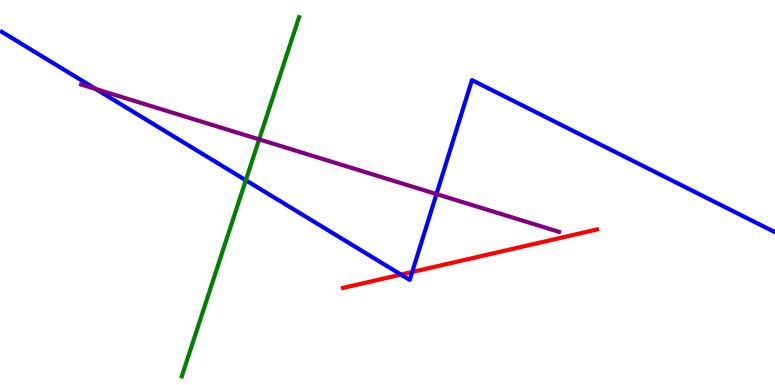[{'lines': ['blue', 'red'], 'intersections': [{'x': 5.17, 'y': 2.87}, {'x': 5.32, 'y': 2.94}]}, {'lines': ['green', 'red'], 'intersections': []}, {'lines': ['purple', 'red'], 'intersections': []}, {'lines': ['blue', 'green'], 'intersections': [{'x': 3.17, 'y': 5.32}]}, {'lines': ['blue', 'purple'], 'intersections': [{'x': 1.24, 'y': 7.69}, {'x': 5.63, 'y': 4.96}]}, {'lines': ['green', 'purple'], 'intersections': [{'x': 3.34, 'y': 6.38}]}]